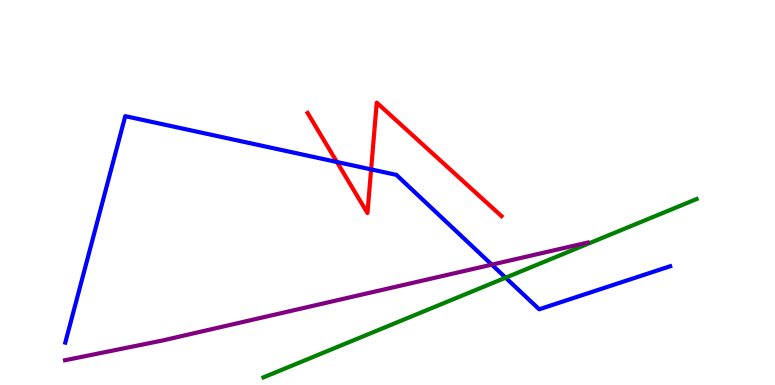[{'lines': ['blue', 'red'], 'intersections': [{'x': 4.35, 'y': 5.79}, {'x': 4.79, 'y': 5.6}]}, {'lines': ['green', 'red'], 'intersections': []}, {'lines': ['purple', 'red'], 'intersections': []}, {'lines': ['blue', 'green'], 'intersections': [{'x': 6.52, 'y': 2.79}]}, {'lines': ['blue', 'purple'], 'intersections': [{'x': 6.35, 'y': 3.13}]}, {'lines': ['green', 'purple'], 'intersections': []}]